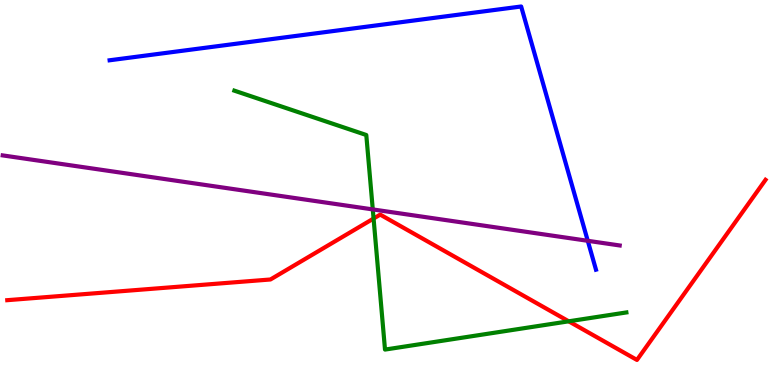[{'lines': ['blue', 'red'], 'intersections': []}, {'lines': ['green', 'red'], 'intersections': [{'x': 4.82, 'y': 4.32}, {'x': 7.34, 'y': 1.65}]}, {'lines': ['purple', 'red'], 'intersections': []}, {'lines': ['blue', 'green'], 'intersections': []}, {'lines': ['blue', 'purple'], 'intersections': [{'x': 7.58, 'y': 3.75}]}, {'lines': ['green', 'purple'], 'intersections': [{'x': 4.81, 'y': 4.56}]}]